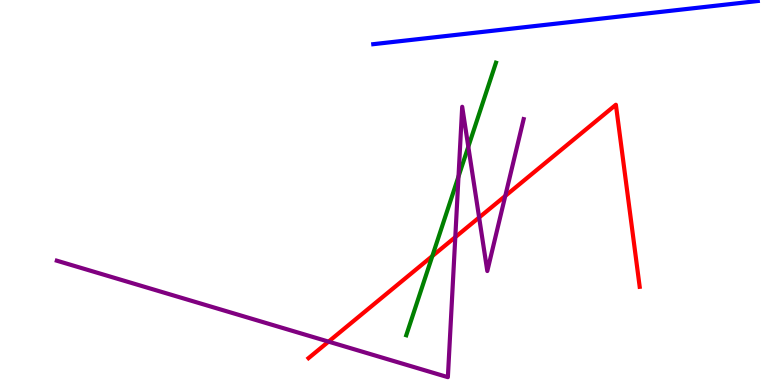[{'lines': ['blue', 'red'], 'intersections': []}, {'lines': ['green', 'red'], 'intersections': [{'x': 5.58, 'y': 3.35}]}, {'lines': ['purple', 'red'], 'intersections': [{'x': 4.24, 'y': 1.13}, {'x': 5.87, 'y': 3.84}, {'x': 6.18, 'y': 4.35}, {'x': 6.52, 'y': 4.91}]}, {'lines': ['blue', 'green'], 'intersections': []}, {'lines': ['blue', 'purple'], 'intersections': []}, {'lines': ['green', 'purple'], 'intersections': [{'x': 5.92, 'y': 5.42}, {'x': 6.04, 'y': 6.19}]}]